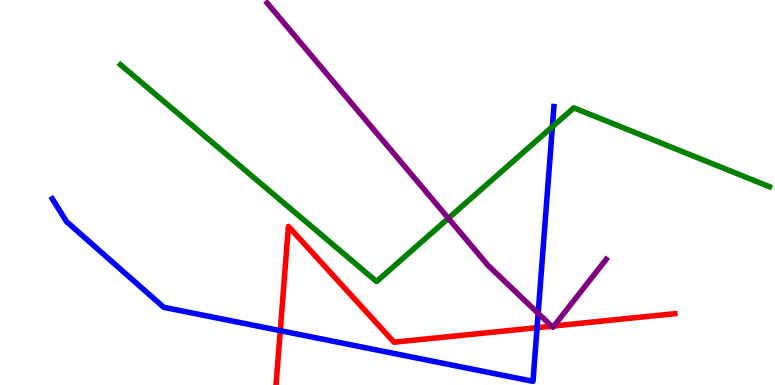[{'lines': ['blue', 'red'], 'intersections': [{'x': 3.62, 'y': 1.41}, {'x': 6.93, 'y': 1.49}]}, {'lines': ['green', 'red'], 'intersections': []}, {'lines': ['purple', 'red'], 'intersections': [{'x': 7.12, 'y': 1.53}, {'x': 7.15, 'y': 1.53}]}, {'lines': ['blue', 'green'], 'intersections': [{'x': 7.13, 'y': 6.71}]}, {'lines': ['blue', 'purple'], 'intersections': [{'x': 6.94, 'y': 1.86}]}, {'lines': ['green', 'purple'], 'intersections': [{'x': 5.79, 'y': 4.33}]}]